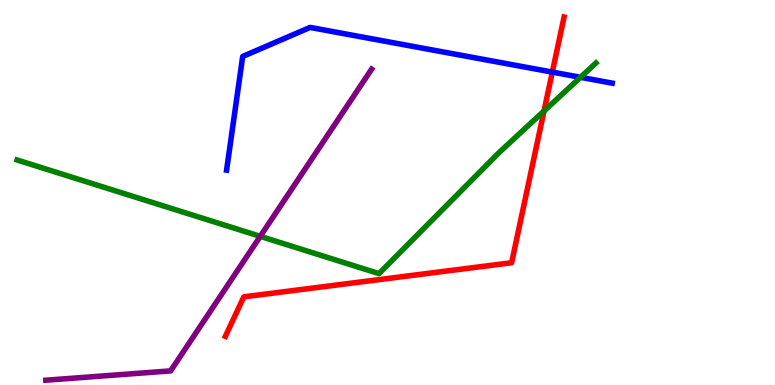[{'lines': ['blue', 'red'], 'intersections': [{'x': 7.13, 'y': 8.13}]}, {'lines': ['green', 'red'], 'intersections': [{'x': 7.02, 'y': 7.12}]}, {'lines': ['purple', 'red'], 'intersections': []}, {'lines': ['blue', 'green'], 'intersections': [{'x': 7.49, 'y': 7.99}]}, {'lines': ['blue', 'purple'], 'intersections': []}, {'lines': ['green', 'purple'], 'intersections': [{'x': 3.36, 'y': 3.86}]}]